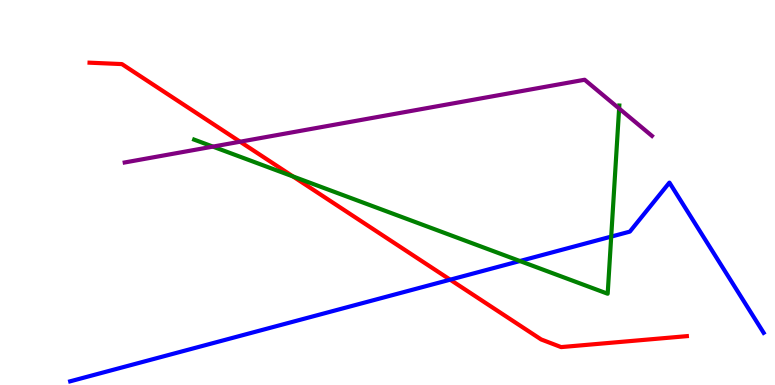[{'lines': ['blue', 'red'], 'intersections': [{'x': 5.81, 'y': 2.74}]}, {'lines': ['green', 'red'], 'intersections': [{'x': 3.78, 'y': 5.42}]}, {'lines': ['purple', 'red'], 'intersections': [{'x': 3.1, 'y': 6.32}]}, {'lines': ['blue', 'green'], 'intersections': [{'x': 6.71, 'y': 3.22}, {'x': 7.89, 'y': 3.85}]}, {'lines': ['blue', 'purple'], 'intersections': []}, {'lines': ['green', 'purple'], 'intersections': [{'x': 2.75, 'y': 6.19}, {'x': 7.99, 'y': 7.18}]}]